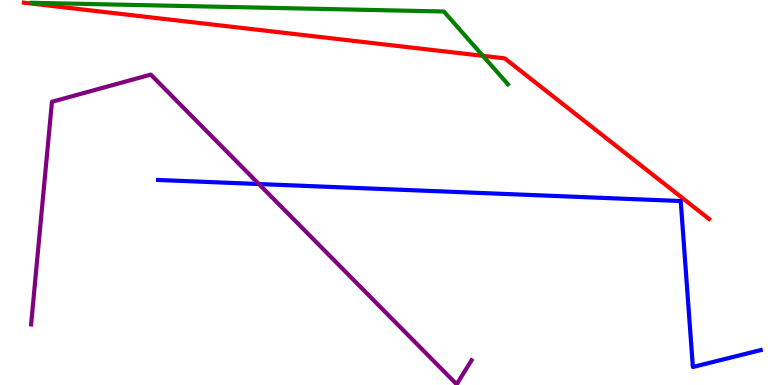[{'lines': ['blue', 'red'], 'intersections': []}, {'lines': ['green', 'red'], 'intersections': [{'x': 6.23, 'y': 8.55}]}, {'lines': ['purple', 'red'], 'intersections': []}, {'lines': ['blue', 'green'], 'intersections': []}, {'lines': ['blue', 'purple'], 'intersections': [{'x': 3.34, 'y': 5.22}]}, {'lines': ['green', 'purple'], 'intersections': []}]